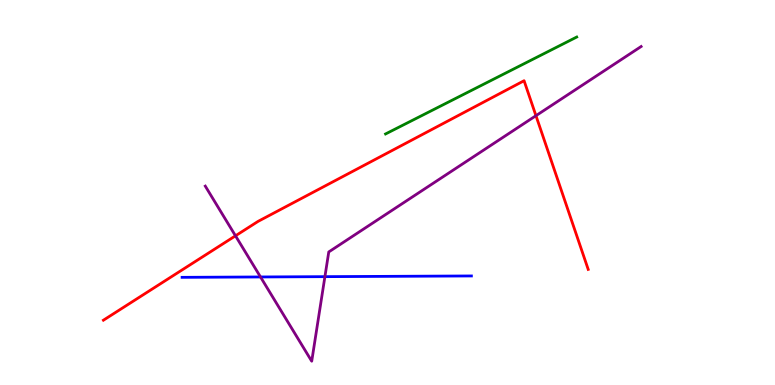[{'lines': ['blue', 'red'], 'intersections': []}, {'lines': ['green', 'red'], 'intersections': []}, {'lines': ['purple', 'red'], 'intersections': [{'x': 3.04, 'y': 3.88}, {'x': 6.92, 'y': 7.0}]}, {'lines': ['blue', 'green'], 'intersections': []}, {'lines': ['blue', 'purple'], 'intersections': [{'x': 3.36, 'y': 2.81}, {'x': 4.19, 'y': 2.81}]}, {'lines': ['green', 'purple'], 'intersections': []}]